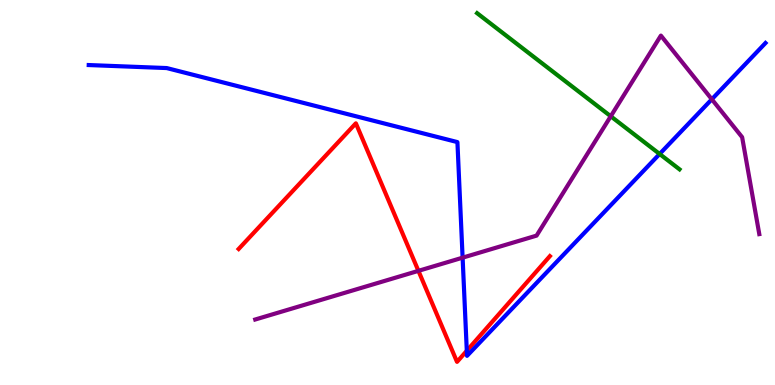[{'lines': ['blue', 'red'], 'intersections': [{'x': 6.02, 'y': 0.89}]}, {'lines': ['green', 'red'], 'intersections': []}, {'lines': ['purple', 'red'], 'intersections': [{'x': 5.4, 'y': 2.97}]}, {'lines': ['blue', 'green'], 'intersections': [{'x': 8.51, 'y': 6.0}]}, {'lines': ['blue', 'purple'], 'intersections': [{'x': 5.97, 'y': 3.31}, {'x': 9.18, 'y': 7.42}]}, {'lines': ['green', 'purple'], 'intersections': [{'x': 7.88, 'y': 6.98}]}]